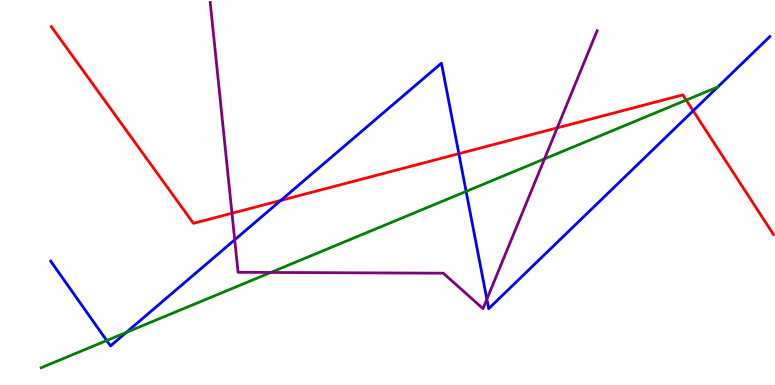[{'lines': ['blue', 'red'], 'intersections': [{'x': 3.62, 'y': 4.79}, {'x': 5.92, 'y': 6.01}, {'x': 8.94, 'y': 7.12}]}, {'lines': ['green', 'red'], 'intersections': [{'x': 8.85, 'y': 7.4}]}, {'lines': ['purple', 'red'], 'intersections': [{'x': 2.99, 'y': 4.46}, {'x': 7.19, 'y': 6.68}]}, {'lines': ['blue', 'green'], 'intersections': [{'x': 1.38, 'y': 1.15}, {'x': 1.63, 'y': 1.37}, {'x': 6.01, 'y': 5.03}]}, {'lines': ['blue', 'purple'], 'intersections': [{'x': 3.03, 'y': 3.77}, {'x': 6.28, 'y': 2.23}]}, {'lines': ['green', 'purple'], 'intersections': [{'x': 3.49, 'y': 2.92}, {'x': 7.03, 'y': 5.87}]}]